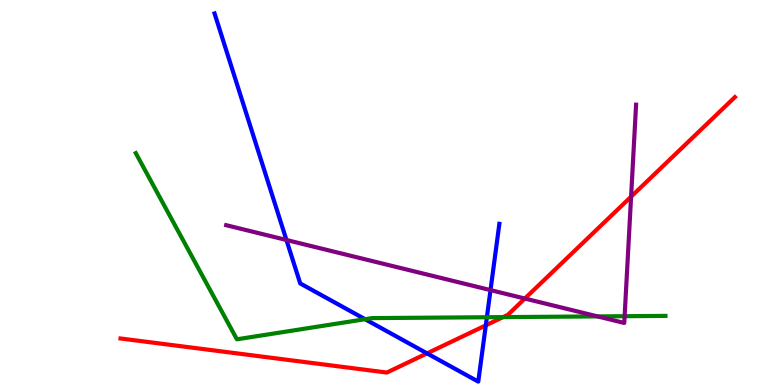[{'lines': ['blue', 'red'], 'intersections': [{'x': 5.51, 'y': 0.822}, {'x': 6.27, 'y': 1.55}]}, {'lines': ['green', 'red'], 'intersections': [{'x': 6.49, 'y': 1.76}]}, {'lines': ['purple', 'red'], 'intersections': [{'x': 6.77, 'y': 2.25}, {'x': 8.14, 'y': 4.89}]}, {'lines': ['blue', 'green'], 'intersections': [{'x': 4.71, 'y': 1.71}, {'x': 6.28, 'y': 1.76}]}, {'lines': ['blue', 'purple'], 'intersections': [{'x': 3.7, 'y': 3.77}, {'x': 6.33, 'y': 2.46}]}, {'lines': ['green', 'purple'], 'intersections': [{'x': 7.71, 'y': 1.78}, {'x': 8.06, 'y': 1.79}]}]